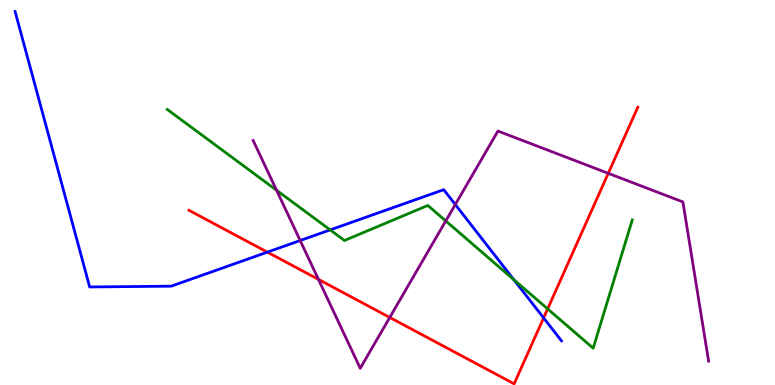[{'lines': ['blue', 'red'], 'intersections': [{'x': 3.45, 'y': 3.45}, {'x': 7.01, 'y': 1.74}]}, {'lines': ['green', 'red'], 'intersections': [{'x': 7.07, 'y': 1.98}]}, {'lines': ['purple', 'red'], 'intersections': [{'x': 4.11, 'y': 2.74}, {'x': 5.03, 'y': 1.75}, {'x': 7.85, 'y': 5.5}]}, {'lines': ['blue', 'green'], 'intersections': [{'x': 4.26, 'y': 4.03}, {'x': 6.63, 'y': 2.73}]}, {'lines': ['blue', 'purple'], 'intersections': [{'x': 3.87, 'y': 3.75}, {'x': 5.87, 'y': 4.69}]}, {'lines': ['green', 'purple'], 'intersections': [{'x': 3.57, 'y': 5.06}, {'x': 5.75, 'y': 4.26}]}]